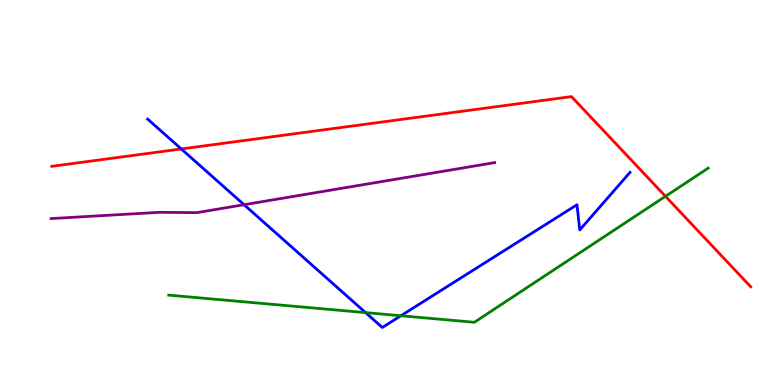[{'lines': ['blue', 'red'], 'intersections': [{'x': 2.34, 'y': 6.13}]}, {'lines': ['green', 'red'], 'intersections': [{'x': 8.59, 'y': 4.9}]}, {'lines': ['purple', 'red'], 'intersections': []}, {'lines': ['blue', 'green'], 'intersections': [{'x': 4.72, 'y': 1.88}, {'x': 5.17, 'y': 1.8}]}, {'lines': ['blue', 'purple'], 'intersections': [{'x': 3.15, 'y': 4.68}]}, {'lines': ['green', 'purple'], 'intersections': []}]